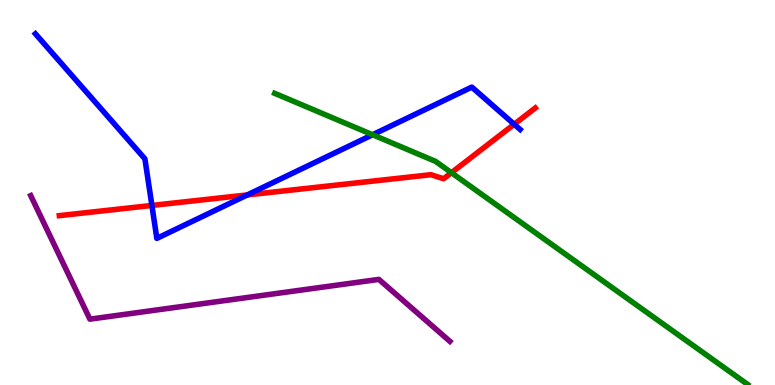[{'lines': ['blue', 'red'], 'intersections': [{'x': 1.96, 'y': 4.66}, {'x': 3.19, 'y': 4.94}, {'x': 6.63, 'y': 6.77}]}, {'lines': ['green', 'red'], 'intersections': [{'x': 5.82, 'y': 5.51}]}, {'lines': ['purple', 'red'], 'intersections': []}, {'lines': ['blue', 'green'], 'intersections': [{'x': 4.81, 'y': 6.5}]}, {'lines': ['blue', 'purple'], 'intersections': []}, {'lines': ['green', 'purple'], 'intersections': []}]